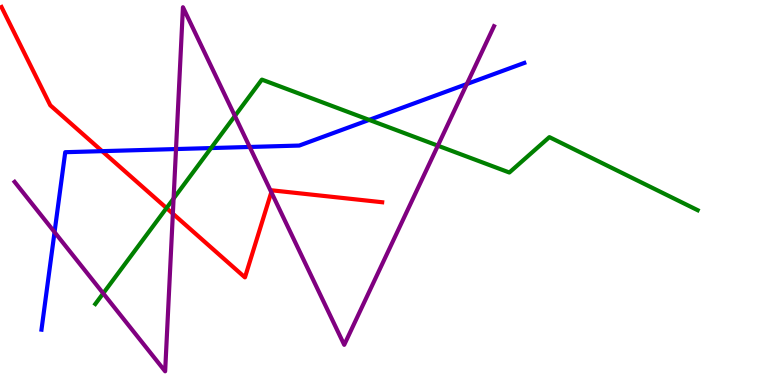[{'lines': ['blue', 'red'], 'intersections': [{'x': 1.32, 'y': 6.07}]}, {'lines': ['green', 'red'], 'intersections': [{'x': 2.15, 'y': 4.6}]}, {'lines': ['purple', 'red'], 'intersections': [{'x': 2.23, 'y': 4.45}, {'x': 3.5, 'y': 5.01}]}, {'lines': ['blue', 'green'], 'intersections': [{'x': 2.72, 'y': 6.15}, {'x': 4.76, 'y': 6.89}]}, {'lines': ['blue', 'purple'], 'intersections': [{'x': 0.704, 'y': 3.97}, {'x': 2.27, 'y': 6.13}, {'x': 3.22, 'y': 6.18}, {'x': 6.02, 'y': 7.82}]}, {'lines': ['green', 'purple'], 'intersections': [{'x': 1.33, 'y': 2.38}, {'x': 2.24, 'y': 4.84}, {'x': 3.03, 'y': 6.99}, {'x': 5.65, 'y': 6.22}]}]